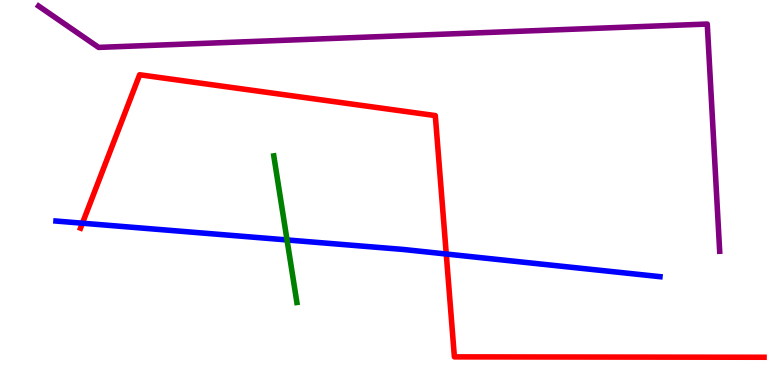[{'lines': ['blue', 'red'], 'intersections': [{'x': 1.06, 'y': 4.2}, {'x': 5.76, 'y': 3.4}]}, {'lines': ['green', 'red'], 'intersections': []}, {'lines': ['purple', 'red'], 'intersections': []}, {'lines': ['blue', 'green'], 'intersections': [{'x': 3.7, 'y': 3.77}]}, {'lines': ['blue', 'purple'], 'intersections': []}, {'lines': ['green', 'purple'], 'intersections': []}]